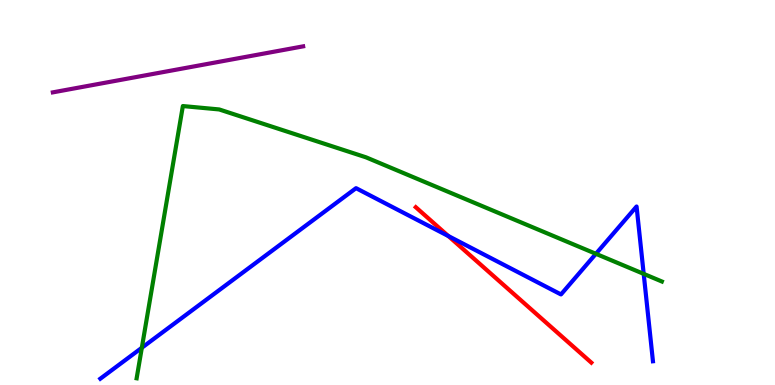[{'lines': ['blue', 'red'], 'intersections': [{'x': 5.78, 'y': 3.87}]}, {'lines': ['green', 'red'], 'intersections': []}, {'lines': ['purple', 'red'], 'intersections': []}, {'lines': ['blue', 'green'], 'intersections': [{'x': 1.83, 'y': 0.967}, {'x': 7.69, 'y': 3.41}, {'x': 8.31, 'y': 2.89}]}, {'lines': ['blue', 'purple'], 'intersections': []}, {'lines': ['green', 'purple'], 'intersections': []}]